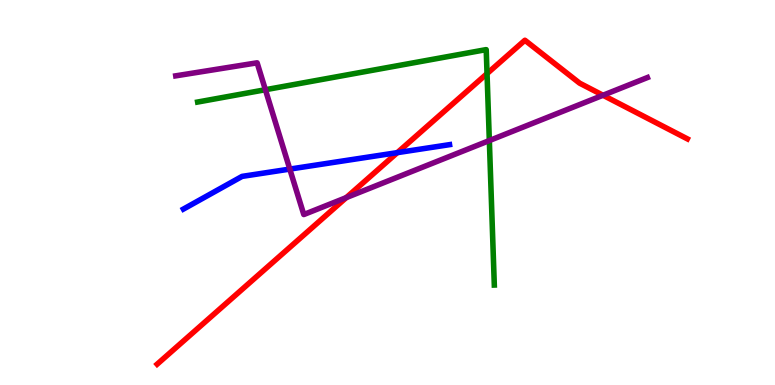[{'lines': ['blue', 'red'], 'intersections': [{'x': 5.13, 'y': 6.04}]}, {'lines': ['green', 'red'], 'intersections': [{'x': 6.28, 'y': 8.09}]}, {'lines': ['purple', 'red'], 'intersections': [{'x': 4.47, 'y': 4.87}, {'x': 7.78, 'y': 7.53}]}, {'lines': ['blue', 'green'], 'intersections': []}, {'lines': ['blue', 'purple'], 'intersections': [{'x': 3.74, 'y': 5.61}]}, {'lines': ['green', 'purple'], 'intersections': [{'x': 3.42, 'y': 7.67}, {'x': 6.31, 'y': 6.35}]}]